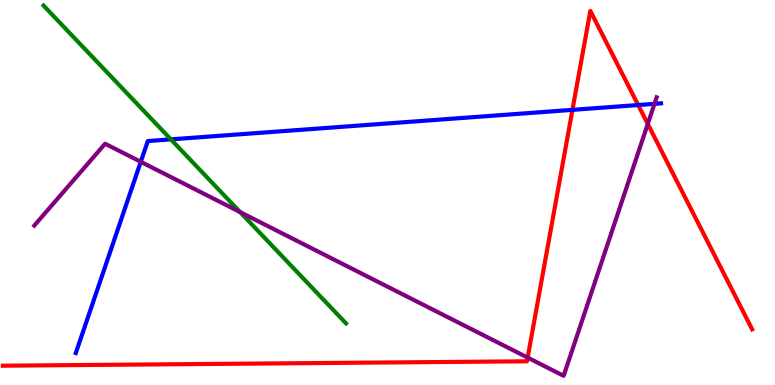[{'lines': ['blue', 'red'], 'intersections': [{'x': 7.39, 'y': 7.15}, {'x': 8.23, 'y': 7.27}]}, {'lines': ['green', 'red'], 'intersections': []}, {'lines': ['purple', 'red'], 'intersections': [{'x': 6.81, 'y': 0.712}, {'x': 8.36, 'y': 6.78}]}, {'lines': ['blue', 'green'], 'intersections': [{'x': 2.21, 'y': 6.38}]}, {'lines': ['blue', 'purple'], 'intersections': [{'x': 1.82, 'y': 5.8}, {'x': 8.45, 'y': 7.3}]}, {'lines': ['green', 'purple'], 'intersections': [{'x': 3.1, 'y': 4.49}]}]